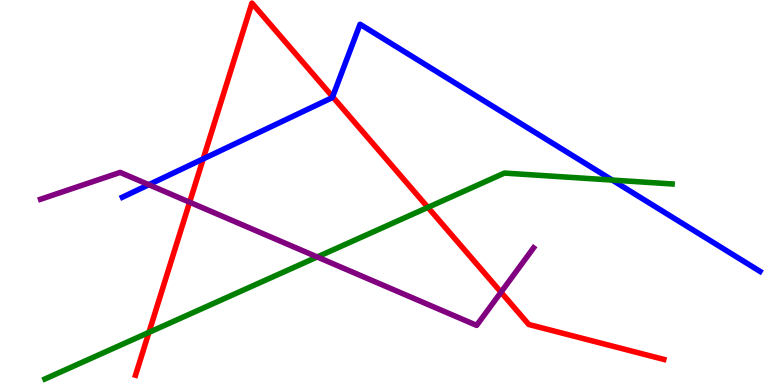[{'lines': ['blue', 'red'], 'intersections': [{'x': 2.62, 'y': 5.87}, {'x': 4.29, 'y': 7.49}]}, {'lines': ['green', 'red'], 'intersections': [{'x': 1.92, 'y': 1.37}, {'x': 5.52, 'y': 4.61}]}, {'lines': ['purple', 'red'], 'intersections': [{'x': 2.45, 'y': 4.75}, {'x': 6.46, 'y': 2.41}]}, {'lines': ['blue', 'green'], 'intersections': [{'x': 7.9, 'y': 5.32}]}, {'lines': ['blue', 'purple'], 'intersections': [{'x': 1.92, 'y': 5.2}]}, {'lines': ['green', 'purple'], 'intersections': [{'x': 4.09, 'y': 3.33}]}]